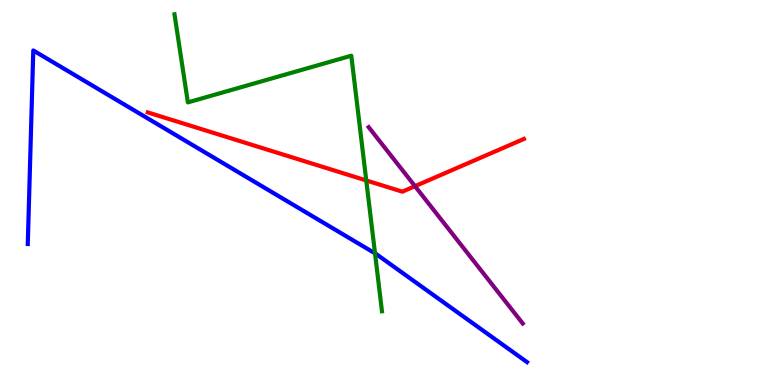[{'lines': ['blue', 'red'], 'intersections': []}, {'lines': ['green', 'red'], 'intersections': [{'x': 4.73, 'y': 5.31}]}, {'lines': ['purple', 'red'], 'intersections': [{'x': 5.35, 'y': 5.16}]}, {'lines': ['blue', 'green'], 'intersections': [{'x': 4.84, 'y': 3.42}]}, {'lines': ['blue', 'purple'], 'intersections': []}, {'lines': ['green', 'purple'], 'intersections': []}]